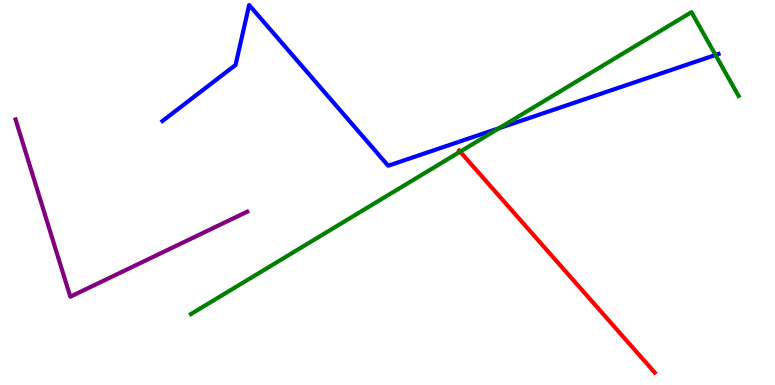[{'lines': ['blue', 'red'], 'intersections': []}, {'lines': ['green', 'red'], 'intersections': [{'x': 5.94, 'y': 6.06}]}, {'lines': ['purple', 'red'], 'intersections': []}, {'lines': ['blue', 'green'], 'intersections': [{'x': 6.44, 'y': 6.67}, {'x': 9.23, 'y': 8.57}]}, {'lines': ['blue', 'purple'], 'intersections': []}, {'lines': ['green', 'purple'], 'intersections': []}]